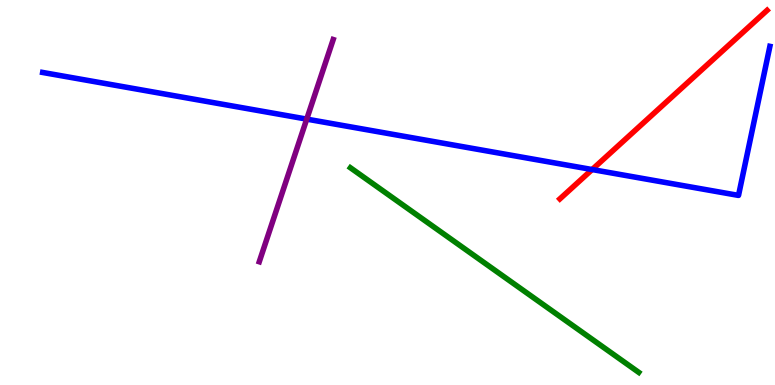[{'lines': ['blue', 'red'], 'intersections': [{'x': 7.64, 'y': 5.6}]}, {'lines': ['green', 'red'], 'intersections': []}, {'lines': ['purple', 'red'], 'intersections': []}, {'lines': ['blue', 'green'], 'intersections': []}, {'lines': ['blue', 'purple'], 'intersections': [{'x': 3.96, 'y': 6.91}]}, {'lines': ['green', 'purple'], 'intersections': []}]